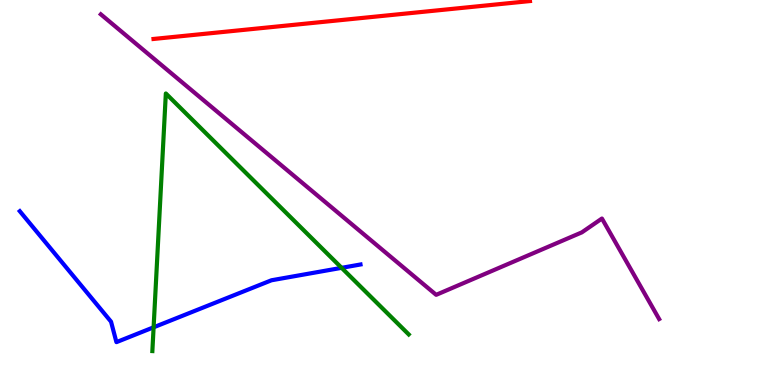[{'lines': ['blue', 'red'], 'intersections': []}, {'lines': ['green', 'red'], 'intersections': []}, {'lines': ['purple', 'red'], 'intersections': []}, {'lines': ['blue', 'green'], 'intersections': [{'x': 1.98, 'y': 1.5}, {'x': 4.41, 'y': 3.04}]}, {'lines': ['blue', 'purple'], 'intersections': []}, {'lines': ['green', 'purple'], 'intersections': []}]